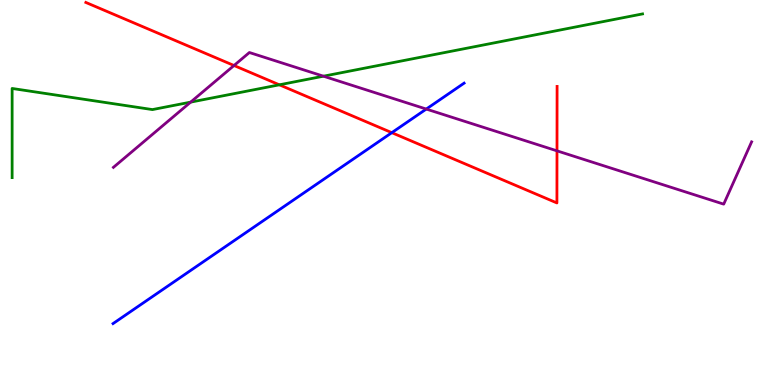[{'lines': ['blue', 'red'], 'intersections': [{'x': 5.06, 'y': 6.55}]}, {'lines': ['green', 'red'], 'intersections': [{'x': 3.6, 'y': 7.8}]}, {'lines': ['purple', 'red'], 'intersections': [{'x': 3.02, 'y': 8.3}, {'x': 7.19, 'y': 6.08}]}, {'lines': ['blue', 'green'], 'intersections': []}, {'lines': ['blue', 'purple'], 'intersections': [{'x': 5.5, 'y': 7.17}]}, {'lines': ['green', 'purple'], 'intersections': [{'x': 2.46, 'y': 7.35}, {'x': 4.17, 'y': 8.02}]}]